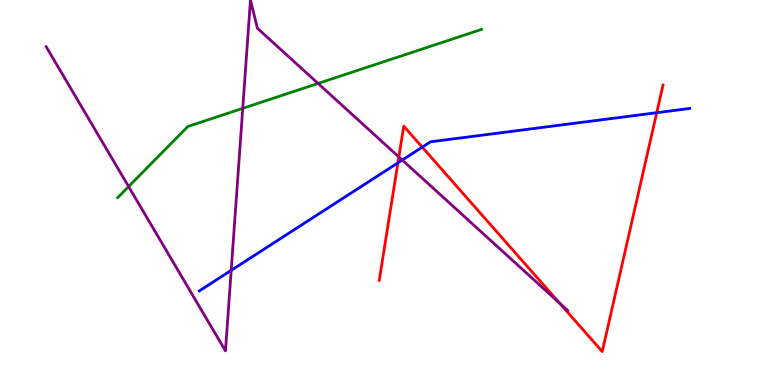[{'lines': ['blue', 'red'], 'intersections': [{'x': 5.13, 'y': 5.77}, {'x': 5.45, 'y': 6.18}, {'x': 8.47, 'y': 7.07}]}, {'lines': ['green', 'red'], 'intersections': []}, {'lines': ['purple', 'red'], 'intersections': [{'x': 5.15, 'y': 5.92}, {'x': 7.22, 'y': 2.12}]}, {'lines': ['blue', 'green'], 'intersections': []}, {'lines': ['blue', 'purple'], 'intersections': [{'x': 2.98, 'y': 2.98}, {'x': 5.19, 'y': 5.84}]}, {'lines': ['green', 'purple'], 'intersections': [{'x': 1.66, 'y': 5.15}, {'x': 3.13, 'y': 7.19}, {'x': 4.1, 'y': 7.83}]}]